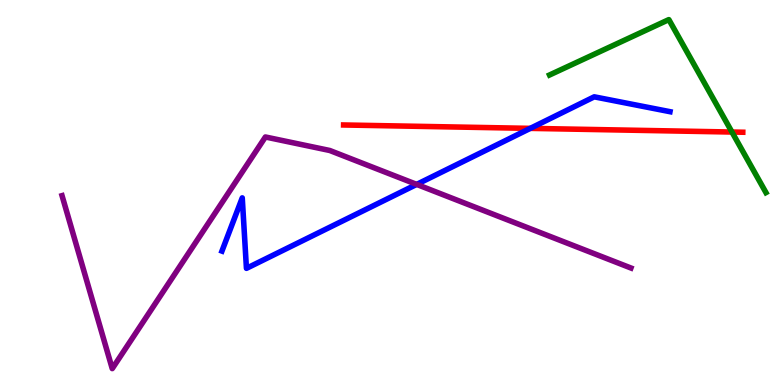[{'lines': ['blue', 'red'], 'intersections': [{'x': 6.84, 'y': 6.67}]}, {'lines': ['green', 'red'], 'intersections': [{'x': 9.44, 'y': 6.57}]}, {'lines': ['purple', 'red'], 'intersections': []}, {'lines': ['blue', 'green'], 'intersections': []}, {'lines': ['blue', 'purple'], 'intersections': [{'x': 5.38, 'y': 5.21}]}, {'lines': ['green', 'purple'], 'intersections': []}]